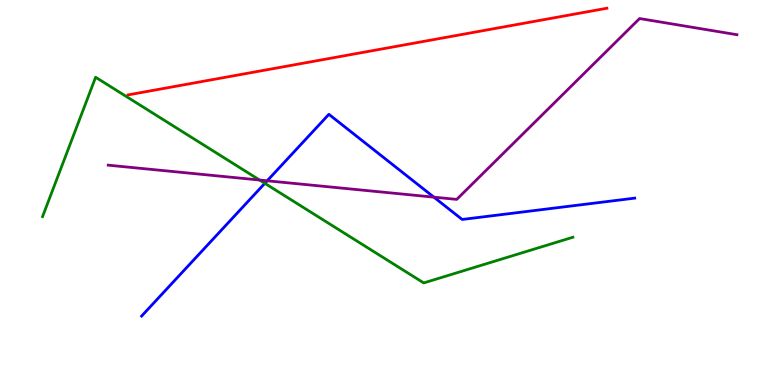[{'lines': ['blue', 'red'], 'intersections': []}, {'lines': ['green', 'red'], 'intersections': []}, {'lines': ['purple', 'red'], 'intersections': []}, {'lines': ['blue', 'green'], 'intersections': [{'x': 3.42, 'y': 5.24}]}, {'lines': ['blue', 'purple'], 'intersections': [{'x': 3.45, 'y': 5.3}, {'x': 5.6, 'y': 4.88}]}, {'lines': ['green', 'purple'], 'intersections': [{'x': 3.35, 'y': 5.32}]}]